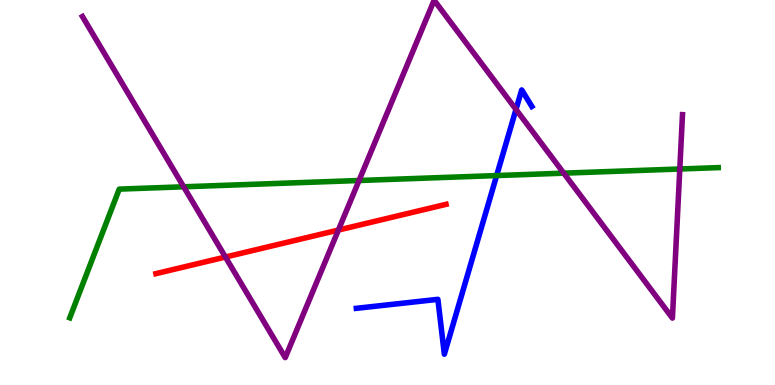[{'lines': ['blue', 'red'], 'intersections': []}, {'lines': ['green', 'red'], 'intersections': []}, {'lines': ['purple', 'red'], 'intersections': [{'x': 2.91, 'y': 3.32}, {'x': 4.37, 'y': 4.02}]}, {'lines': ['blue', 'green'], 'intersections': [{'x': 6.41, 'y': 5.44}]}, {'lines': ['blue', 'purple'], 'intersections': [{'x': 6.66, 'y': 7.16}]}, {'lines': ['green', 'purple'], 'intersections': [{'x': 2.37, 'y': 5.15}, {'x': 4.63, 'y': 5.31}, {'x': 7.27, 'y': 5.5}, {'x': 8.77, 'y': 5.61}]}]